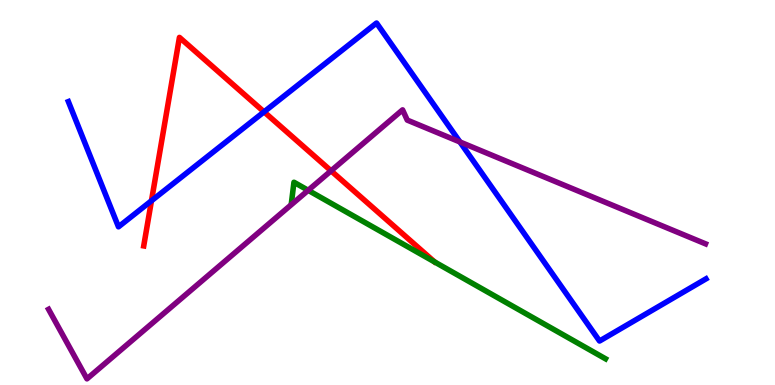[{'lines': ['blue', 'red'], 'intersections': [{'x': 1.95, 'y': 4.79}, {'x': 3.41, 'y': 7.09}]}, {'lines': ['green', 'red'], 'intersections': []}, {'lines': ['purple', 'red'], 'intersections': [{'x': 4.27, 'y': 5.56}]}, {'lines': ['blue', 'green'], 'intersections': []}, {'lines': ['blue', 'purple'], 'intersections': [{'x': 5.93, 'y': 6.31}]}, {'lines': ['green', 'purple'], 'intersections': [{'x': 3.98, 'y': 5.06}]}]